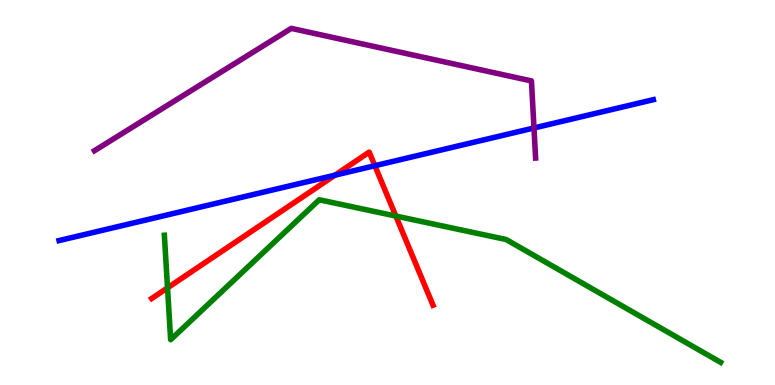[{'lines': ['blue', 'red'], 'intersections': [{'x': 4.32, 'y': 5.45}, {'x': 4.84, 'y': 5.7}]}, {'lines': ['green', 'red'], 'intersections': [{'x': 2.16, 'y': 2.52}, {'x': 5.11, 'y': 4.39}]}, {'lines': ['purple', 'red'], 'intersections': []}, {'lines': ['blue', 'green'], 'intersections': []}, {'lines': ['blue', 'purple'], 'intersections': [{'x': 6.89, 'y': 6.68}]}, {'lines': ['green', 'purple'], 'intersections': []}]